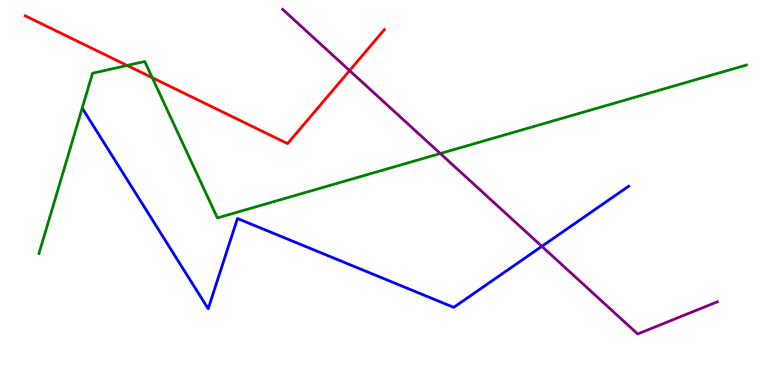[{'lines': ['blue', 'red'], 'intersections': []}, {'lines': ['green', 'red'], 'intersections': [{'x': 1.64, 'y': 8.3}, {'x': 1.96, 'y': 7.98}]}, {'lines': ['purple', 'red'], 'intersections': [{'x': 4.51, 'y': 8.17}]}, {'lines': ['blue', 'green'], 'intersections': []}, {'lines': ['blue', 'purple'], 'intersections': [{'x': 6.99, 'y': 3.6}]}, {'lines': ['green', 'purple'], 'intersections': [{'x': 5.68, 'y': 6.01}]}]